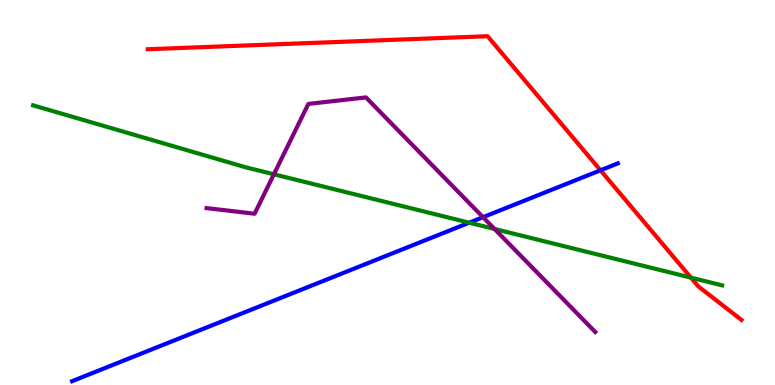[{'lines': ['blue', 'red'], 'intersections': [{'x': 7.75, 'y': 5.58}]}, {'lines': ['green', 'red'], 'intersections': [{'x': 8.92, 'y': 2.79}]}, {'lines': ['purple', 'red'], 'intersections': []}, {'lines': ['blue', 'green'], 'intersections': [{'x': 6.05, 'y': 4.22}]}, {'lines': ['blue', 'purple'], 'intersections': [{'x': 6.23, 'y': 4.36}]}, {'lines': ['green', 'purple'], 'intersections': [{'x': 3.53, 'y': 5.47}, {'x': 6.38, 'y': 4.05}]}]